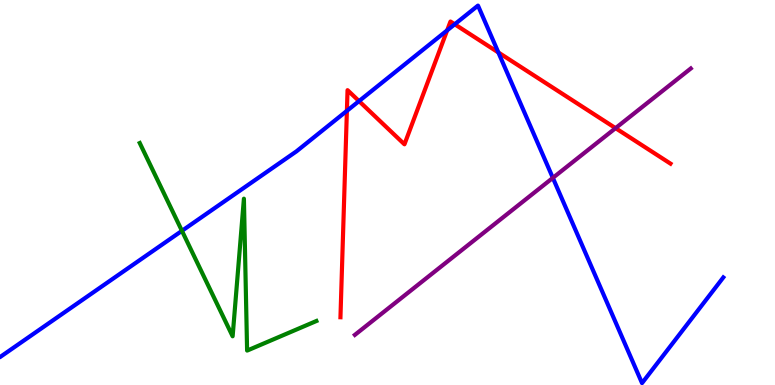[{'lines': ['blue', 'red'], 'intersections': [{'x': 4.48, 'y': 7.12}, {'x': 4.63, 'y': 7.37}, {'x': 5.77, 'y': 9.21}, {'x': 5.87, 'y': 9.37}, {'x': 6.43, 'y': 8.64}]}, {'lines': ['green', 'red'], 'intersections': []}, {'lines': ['purple', 'red'], 'intersections': [{'x': 7.94, 'y': 6.67}]}, {'lines': ['blue', 'green'], 'intersections': [{'x': 2.35, 'y': 4.0}]}, {'lines': ['blue', 'purple'], 'intersections': [{'x': 7.13, 'y': 5.38}]}, {'lines': ['green', 'purple'], 'intersections': []}]